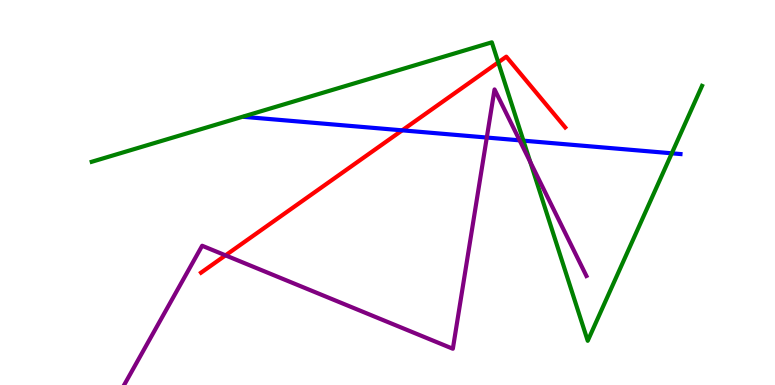[{'lines': ['blue', 'red'], 'intersections': [{'x': 5.19, 'y': 6.61}]}, {'lines': ['green', 'red'], 'intersections': [{'x': 6.43, 'y': 8.38}]}, {'lines': ['purple', 'red'], 'intersections': [{'x': 2.91, 'y': 3.37}]}, {'lines': ['blue', 'green'], 'intersections': [{'x': 6.75, 'y': 6.35}, {'x': 8.67, 'y': 6.02}]}, {'lines': ['blue', 'purple'], 'intersections': [{'x': 6.28, 'y': 6.43}, {'x': 6.7, 'y': 6.35}]}, {'lines': ['green', 'purple'], 'intersections': [{'x': 6.84, 'y': 5.79}]}]